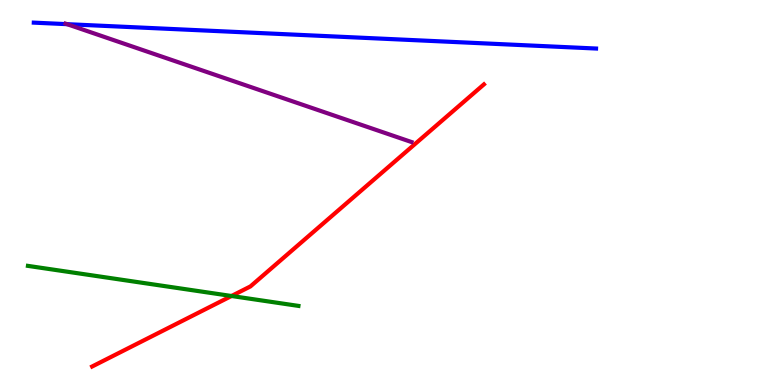[{'lines': ['blue', 'red'], 'intersections': []}, {'lines': ['green', 'red'], 'intersections': [{'x': 2.99, 'y': 2.31}]}, {'lines': ['purple', 'red'], 'intersections': []}, {'lines': ['blue', 'green'], 'intersections': []}, {'lines': ['blue', 'purple'], 'intersections': [{'x': 0.865, 'y': 9.37}]}, {'lines': ['green', 'purple'], 'intersections': []}]